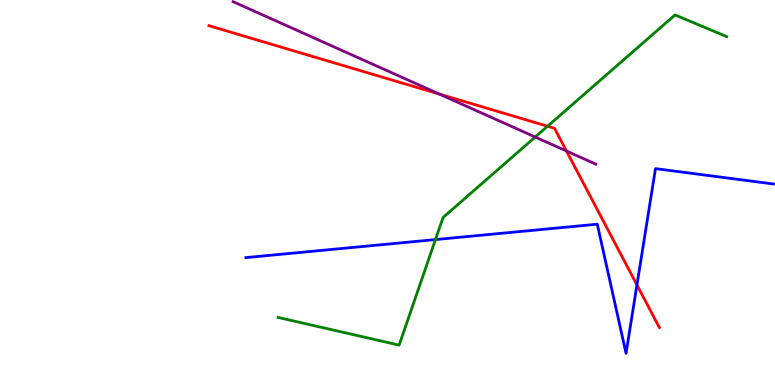[{'lines': ['blue', 'red'], 'intersections': [{'x': 8.22, 'y': 2.6}]}, {'lines': ['green', 'red'], 'intersections': [{'x': 7.07, 'y': 6.72}]}, {'lines': ['purple', 'red'], 'intersections': [{'x': 5.67, 'y': 7.56}, {'x': 7.31, 'y': 6.08}]}, {'lines': ['blue', 'green'], 'intersections': [{'x': 5.62, 'y': 3.78}]}, {'lines': ['blue', 'purple'], 'intersections': []}, {'lines': ['green', 'purple'], 'intersections': [{'x': 6.91, 'y': 6.44}]}]